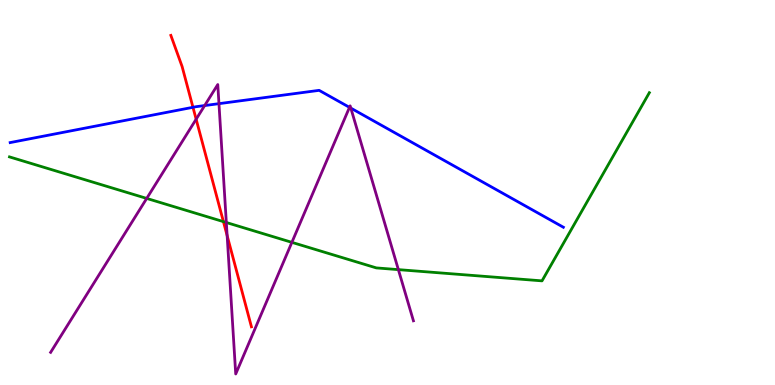[{'lines': ['blue', 'red'], 'intersections': [{'x': 2.49, 'y': 7.21}]}, {'lines': ['green', 'red'], 'intersections': [{'x': 2.88, 'y': 4.24}]}, {'lines': ['purple', 'red'], 'intersections': [{'x': 2.53, 'y': 6.9}, {'x': 2.93, 'y': 3.88}]}, {'lines': ['blue', 'green'], 'intersections': []}, {'lines': ['blue', 'purple'], 'intersections': [{'x': 2.64, 'y': 7.26}, {'x': 2.83, 'y': 7.31}, {'x': 4.51, 'y': 7.21}, {'x': 4.53, 'y': 7.19}]}, {'lines': ['green', 'purple'], 'intersections': [{'x': 1.89, 'y': 4.85}, {'x': 2.92, 'y': 4.22}, {'x': 3.77, 'y': 3.71}, {'x': 5.14, 'y': 3.0}]}]